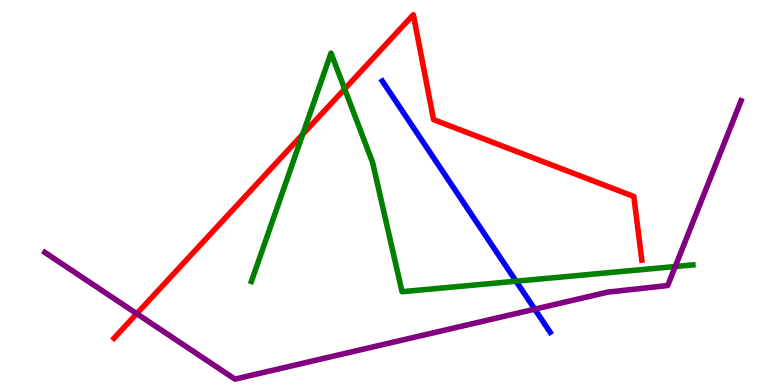[{'lines': ['blue', 'red'], 'intersections': []}, {'lines': ['green', 'red'], 'intersections': [{'x': 3.91, 'y': 6.51}, {'x': 4.45, 'y': 7.69}]}, {'lines': ['purple', 'red'], 'intersections': [{'x': 1.76, 'y': 1.85}]}, {'lines': ['blue', 'green'], 'intersections': [{'x': 6.66, 'y': 2.7}]}, {'lines': ['blue', 'purple'], 'intersections': [{'x': 6.9, 'y': 1.97}]}, {'lines': ['green', 'purple'], 'intersections': [{'x': 8.71, 'y': 3.08}]}]